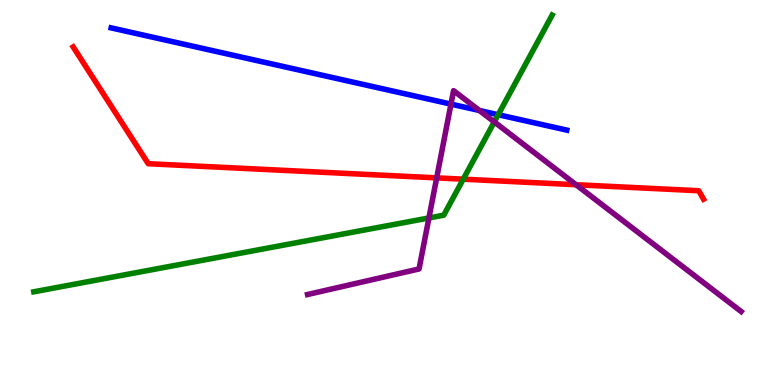[{'lines': ['blue', 'red'], 'intersections': []}, {'lines': ['green', 'red'], 'intersections': [{'x': 5.98, 'y': 5.35}]}, {'lines': ['purple', 'red'], 'intersections': [{'x': 5.63, 'y': 5.38}, {'x': 7.43, 'y': 5.2}]}, {'lines': ['blue', 'green'], 'intersections': [{'x': 6.43, 'y': 7.02}]}, {'lines': ['blue', 'purple'], 'intersections': [{'x': 5.82, 'y': 7.3}, {'x': 6.19, 'y': 7.13}]}, {'lines': ['green', 'purple'], 'intersections': [{'x': 5.53, 'y': 4.34}, {'x': 6.38, 'y': 6.83}]}]